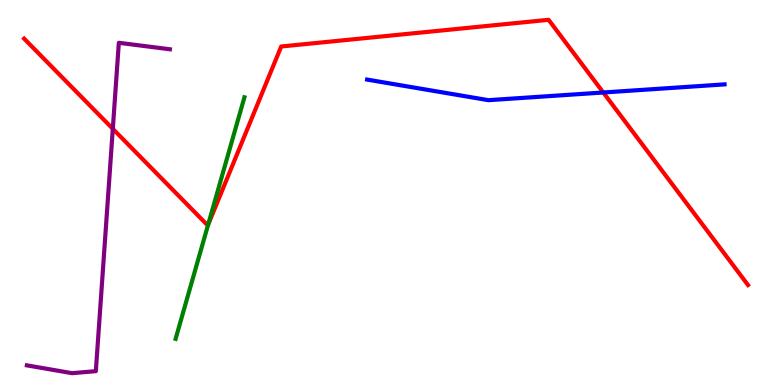[{'lines': ['blue', 'red'], 'intersections': [{'x': 7.78, 'y': 7.6}]}, {'lines': ['green', 'red'], 'intersections': [{'x': 2.69, 'y': 4.16}]}, {'lines': ['purple', 'red'], 'intersections': [{'x': 1.46, 'y': 6.65}]}, {'lines': ['blue', 'green'], 'intersections': []}, {'lines': ['blue', 'purple'], 'intersections': []}, {'lines': ['green', 'purple'], 'intersections': []}]